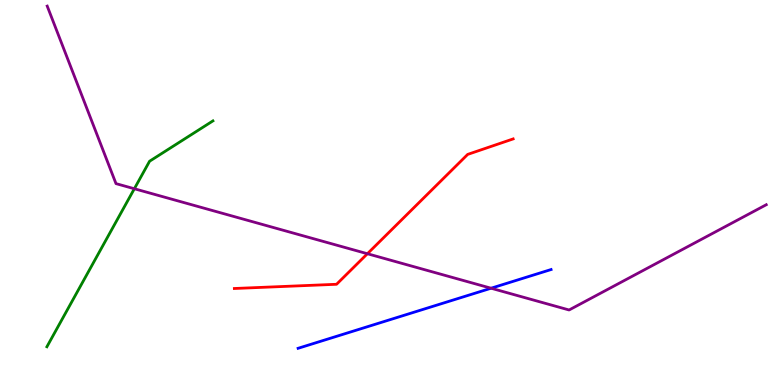[{'lines': ['blue', 'red'], 'intersections': []}, {'lines': ['green', 'red'], 'intersections': []}, {'lines': ['purple', 'red'], 'intersections': [{'x': 4.74, 'y': 3.41}]}, {'lines': ['blue', 'green'], 'intersections': []}, {'lines': ['blue', 'purple'], 'intersections': [{'x': 6.34, 'y': 2.51}]}, {'lines': ['green', 'purple'], 'intersections': [{'x': 1.73, 'y': 5.1}]}]